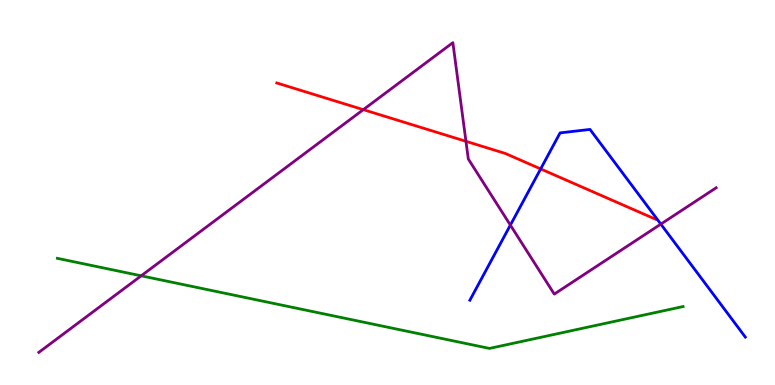[{'lines': ['blue', 'red'], 'intersections': [{'x': 6.98, 'y': 5.61}]}, {'lines': ['green', 'red'], 'intersections': []}, {'lines': ['purple', 'red'], 'intersections': [{'x': 4.69, 'y': 7.15}, {'x': 6.01, 'y': 6.33}]}, {'lines': ['blue', 'green'], 'intersections': []}, {'lines': ['blue', 'purple'], 'intersections': [{'x': 6.59, 'y': 4.15}, {'x': 8.53, 'y': 4.18}]}, {'lines': ['green', 'purple'], 'intersections': [{'x': 1.82, 'y': 2.84}]}]